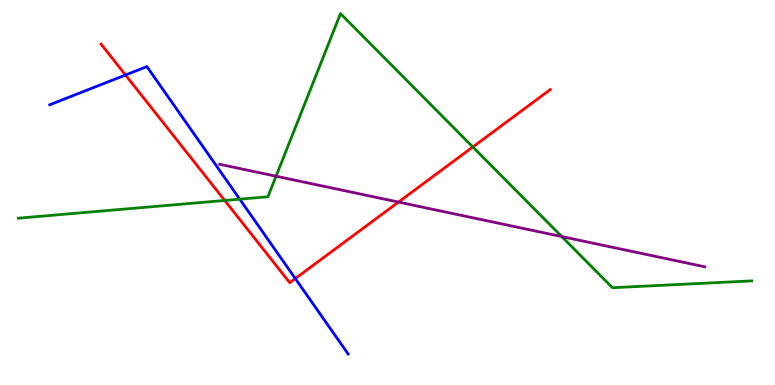[{'lines': ['blue', 'red'], 'intersections': [{'x': 1.62, 'y': 8.05}, {'x': 3.81, 'y': 2.76}]}, {'lines': ['green', 'red'], 'intersections': [{'x': 2.9, 'y': 4.79}, {'x': 6.1, 'y': 6.18}]}, {'lines': ['purple', 'red'], 'intersections': [{'x': 5.14, 'y': 4.75}]}, {'lines': ['blue', 'green'], 'intersections': [{'x': 3.09, 'y': 4.83}]}, {'lines': ['blue', 'purple'], 'intersections': []}, {'lines': ['green', 'purple'], 'intersections': [{'x': 3.56, 'y': 5.42}, {'x': 7.25, 'y': 3.86}]}]